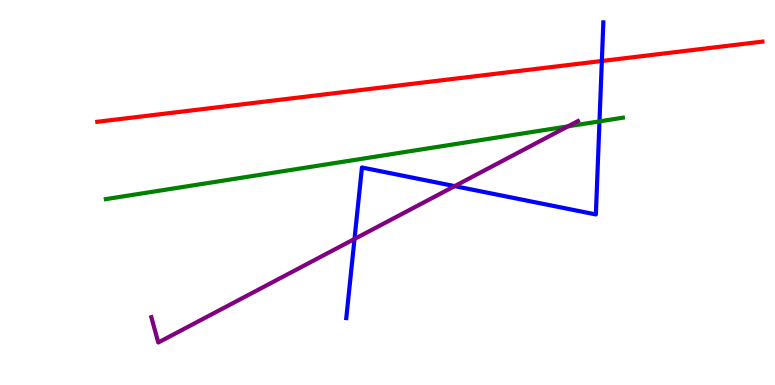[{'lines': ['blue', 'red'], 'intersections': [{'x': 7.77, 'y': 8.42}]}, {'lines': ['green', 'red'], 'intersections': []}, {'lines': ['purple', 'red'], 'intersections': []}, {'lines': ['blue', 'green'], 'intersections': [{'x': 7.74, 'y': 6.85}]}, {'lines': ['blue', 'purple'], 'intersections': [{'x': 4.57, 'y': 3.79}, {'x': 5.87, 'y': 5.17}]}, {'lines': ['green', 'purple'], 'intersections': [{'x': 7.33, 'y': 6.72}]}]